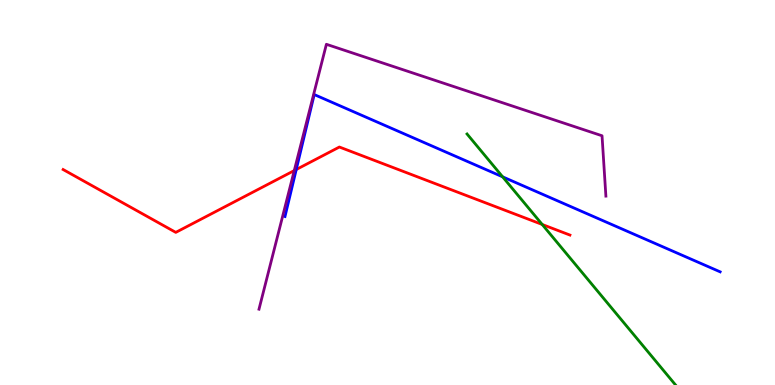[{'lines': ['blue', 'red'], 'intersections': [{'x': 3.82, 'y': 5.6}]}, {'lines': ['green', 'red'], 'intersections': [{'x': 7.0, 'y': 4.17}]}, {'lines': ['purple', 'red'], 'intersections': [{'x': 3.8, 'y': 5.57}]}, {'lines': ['blue', 'green'], 'intersections': [{'x': 6.49, 'y': 5.41}]}, {'lines': ['blue', 'purple'], 'intersections': []}, {'lines': ['green', 'purple'], 'intersections': []}]